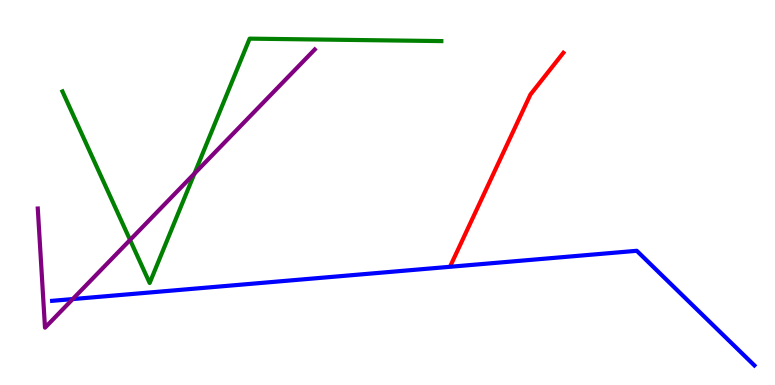[{'lines': ['blue', 'red'], 'intersections': []}, {'lines': ['green', 'red'], 'intersections': []}, {'lines': ['purple', 'red'], 'intersections': []}, {'lines': ['blue', 'green'], 'intersections': []}, {'lines': ['blue', 'purple'], 'intersections': [{'x': 0.938, 'y': 2.23}]}, {'lines': ['green', 'purple'], 'intersections': [{'x': 1.68, 'y': 3.77}, {'x': 2.51, 'y': 5.49}]}]